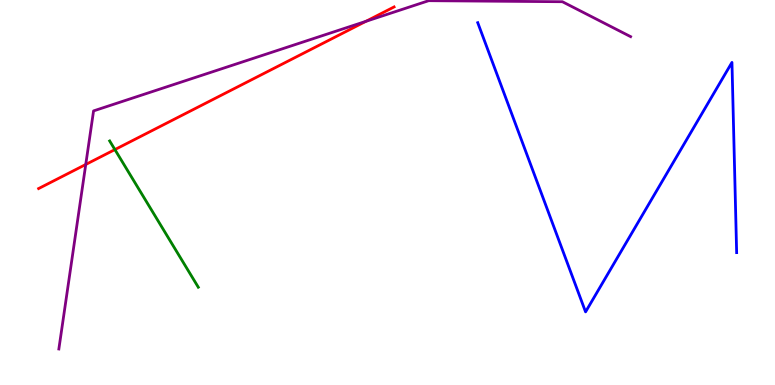[{'lines': ['blue', 'red'], 'intersections': []}, {'lines': ['green', 'red'], 'intersections': [{'x': 1.48, 'y': 6.11}]}, {'lines': ['purple', 'red'], 'intersections': [{'x': 1.11, 'y': 5.73}, {'x': 4.72, 'y': 9.45}]}, {'lines': ['blue', 'green'], 'intersections': []}, {'lines': ['blue', 'purple'], 'intersections': []}, {'lines': ['green', 'purple'], 'intersections': []}]